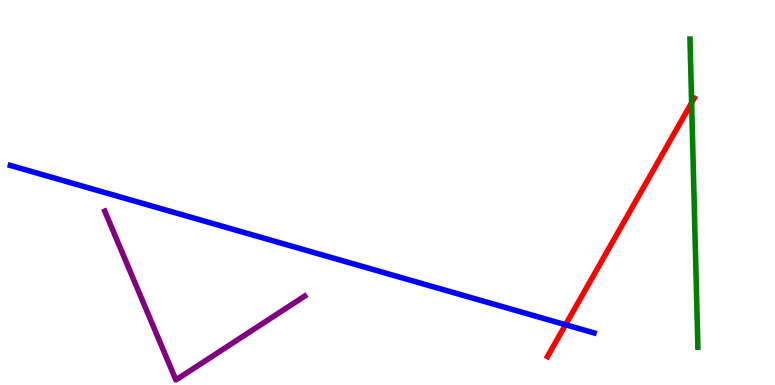[{'lines': ['blue', 'red'], 'intersections': [{'x': 7.3, 'y': 1.57}]}, {'lines': ['green', 'red'], 'intersections': [{'x': 8.92, 'y': 7.33}]}, {'lines': ['purple', 'red'], 'intersections': []}, {'lines': ['blue', 'green'], 'intersections': []}, {'lines': ['blue', 'purple'], 'intersections': []}, {'lines': ['green', 'purple'], 'intersections': []}]